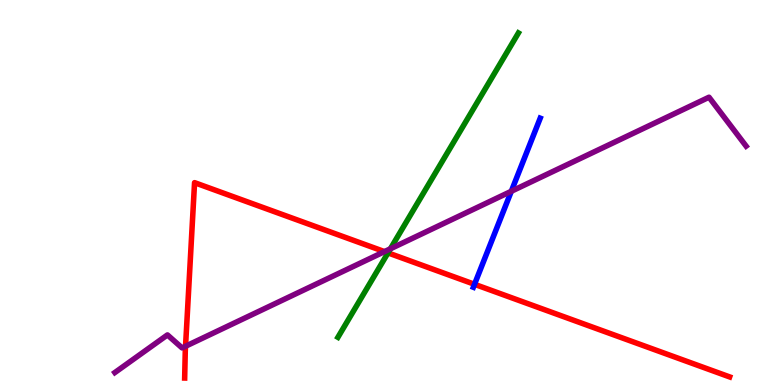[{'lines': ['blue', 'red'], 'intersections': [{'x': 6.12, 'y': 2.62}]}, {'lines': ['green', 'red'], 'intersections': [{'x': 5.01, 'y': 3.43}]}, {'lines': ['purple', 'red'], 'intersections': [{'x': 2.39, 'y': 1.01}, {'x': 4.96, 'y': 3.46}]}, {'lines': ['blue', 'green'], 'intersections': []}, {'lines': ['blue', 'purple'], 'intersections': [{'x': 6.6, 'y': 5.03}]}, {'lines': ['green', 'purple'], 'intersections': [{'x': 5.04, 'y': 3.54}]}]